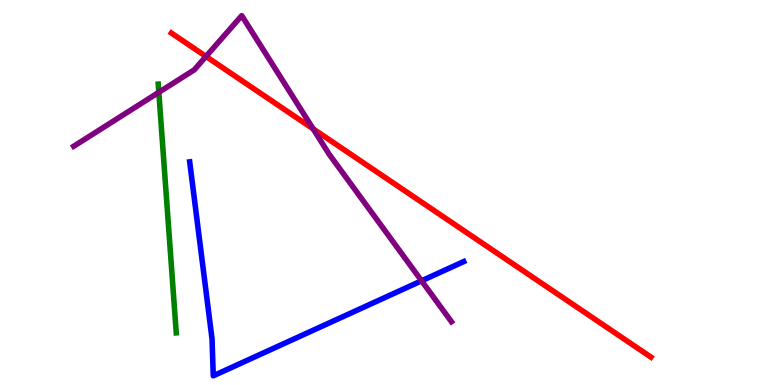[{'lines': ['blue', 'red'], 'intersections': []}, {'lines': ['green', 'red'], 'intersections': []}, {'lines': ['purple', 'red'], 'intersections': [{'x': 2.66, 'y': 8.53}, {'x': 4.04, 'y': 6.65}]}, {'lines': ['blue', 'green'], 'intersections': []}, {'lines': ['blue', 'purple'], 'intersections': [{'x': 5.44, 'y': 2.71}]}, {'lines': ['green', 'purple'], 'intersections': [{'x': 2.05, 'y': 7.6}]}]